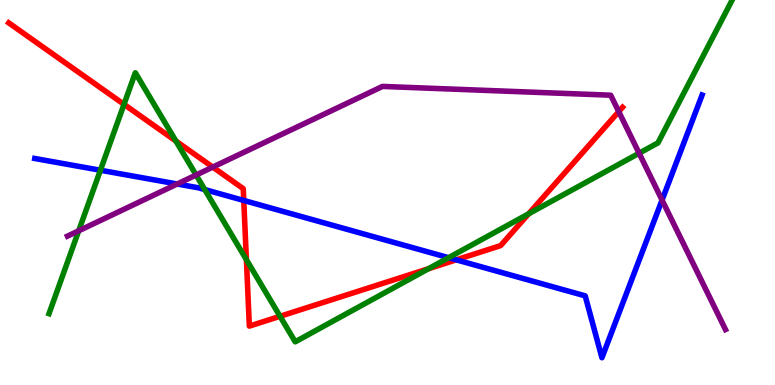[{'lines': ['blue', 'red'], 'intersections': [{'x': 3.15, 'y': 4.79}, {'x': 5.89, 'y': 3.25}]}, {'lines': ['green', 'red'], 'intersections': [{'x': 1.6, 'y': 7.29}, {'x': 2.27, 'y': 6.34}, {'x': 3.18, 'y': 3.26}, {'x': 3.61, 'y': 1.78}, {'x': 5.53, 'y': 3.02}, {'x': 6.82, 'y': 4.45}]}, {'lines': ['purple', 'red'], 'intersections': [{'x': 2.75, 'y': 5.66}, {'x': 7.98, 'y': 7.1}]}, {'lines': ['blue', 'green'], 'intersections': [{'x': 1.3, 'y': 5.58}, {'x': 2.64, 'y': 5.08}, {'x': 5.79, 'y': 3.31}]}, {'lines': ['blue', 'purple'], 'intersections': [{'x': 2.29, 'y': 5.22}, {'x': 8.54, 'y': 4.8}]}, {'lines': ['green', 'purple'], 'intersections': [{'x': 1.02, 'y': 4.01}, {'x': 2.53, 'y': 5.45}, {'x': 8.25, 'y': 6.02}]}]